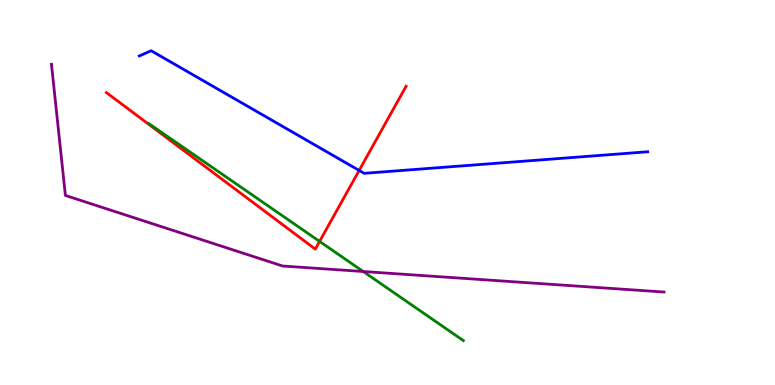[{'lines': ['blue', 'red'], 'intersections': [{'x': 4.63, 'y': 5.57}]}, {'lines': ['green', 'red'], 'intersections': [{'x': 4.12, 'y': 3.73}]}, {'lines': ['purple', 'red'], 'intersections': []}, {'lines': ['blue', 'green'], 'intersections': []}, {'lines': ['blue', 'purple'], 'intersections': []}, {'lines': ['green', 'purple'], 'intersections': [{'x': 4.69, 'y': 2.95}]}]